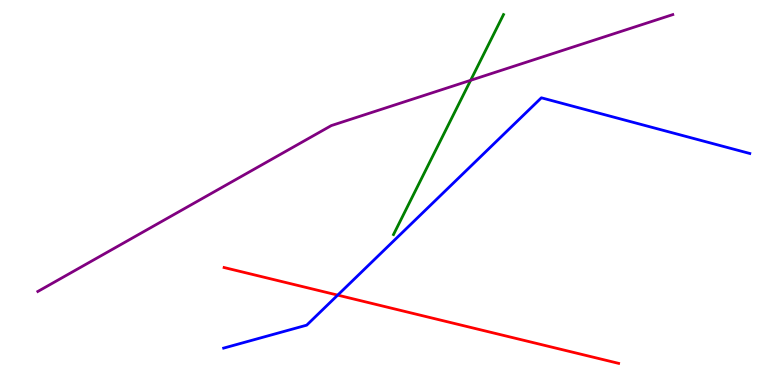[{'lines': ['blue', 'red'], 'intersections': [{'x': 4.36, 'y': 2.33}]}, {'lines': ['green', 'red'], 'intersections': []}, {'lines': ['purple', 'red'], 'intersections': []}, {'lines': ['blue', 'green'], 'intersections': []}, {'lines': ['blue', 'purple'], 'intersections': []}, {'lines': ['green', 'purple'], 'intersections': [{'x': 6.07, 'y': 7.91}]}]